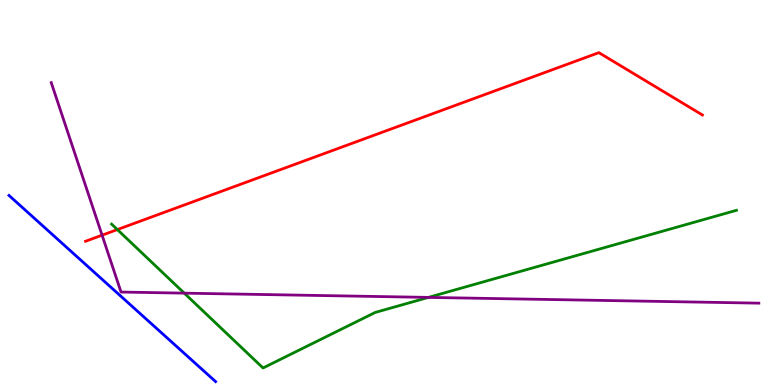[{'lines': ['blue', 'red'], 'intersections': []}, {'lines': ['green', 'red'], 'intersections': [{'x': 1.51, 'y': 4.04}]}, {'lines': ['purple', 'red'], 'intersections': [{'x': 1.32, 'y': 3.89}]}, {'lines': ['blue', 'green'], 'intersections': []}, {'lines': ['blue', 'purple'], 'intersections': []}, {'lines': ['green', 'purple'], 'intersections': [{'x': 2.38, 'y': 2.39}, {'x': 5.53, 'y': 2.28}]}]